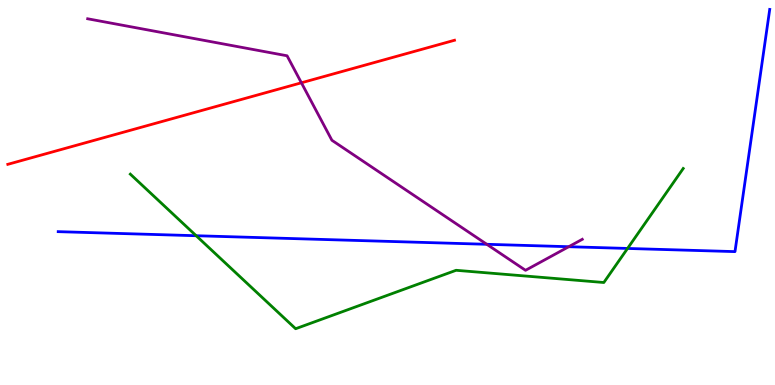[{'lines': ['blue', 'red'], 'intersections': []}, {'lines': ['green', 'red'], 'intersections': []}, {'lines': ['purple', 'red'], 'intersections': [{'x': 3.89, 'y': 7.85}]}, {'lines': ['blue', 'green'], 'intersections': [{'x': 2.53, 'y': 3.88}, {'x': 8.1, 'y': 3.55}]}, {'lines': ['blue', 'purple'], 'intersections': [{'x': 6.28, 'y': 3.65}, {'x': 7.34, 'y': 3.59}]}, {'lines': ['green', 'purple'], 'intersections': []}]